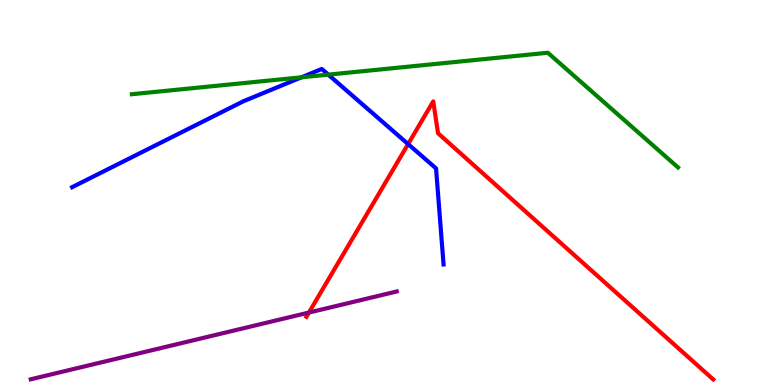[{'lines': ['blue', 'red'], 'intersections': [{'x': 5.27, 'y': 6.26}]}, {'lines': ['green', 'red'], 'intersections': []}, {'lines': ['purple', 'red'], 'intersections': [{'x': 3.99, 'y': 1.88}]}, {'lines': ['blue', 'green'], 'intersections': [{'x': 3.89, 'y': 7.99}, {'x': 4.24, 'y': 8.06}]}, {'lines': ['blue', 'purple'], 'intersections': []}, {'lines': ['green', 'purple'], 'intersections': []}]